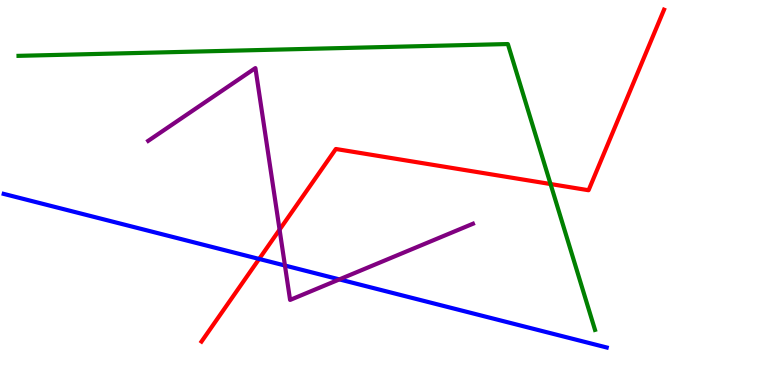[{'lines': ['blue', 'red'], 'intersections': [{'x': 3.34, 'y': 3.27}]}, {'lines': ['green', 'red'], 'intersections': [{'x': 7.1, 'y': 5.22}]}, {'lines': ['purple', 'red'], 'intersections': [{'x': 3.61, 'y': 4.03}]}, {'lines': ['blue', 'green'], 'intersections': []}, {'lines': ['blue', 'purple'], 'intersections': [{'x': 3.68, 'y': 3.1}, {'x': 4.38, 'y': 2.74}]}, {'lines': ['green', 'purple'], 'intersections': []}]